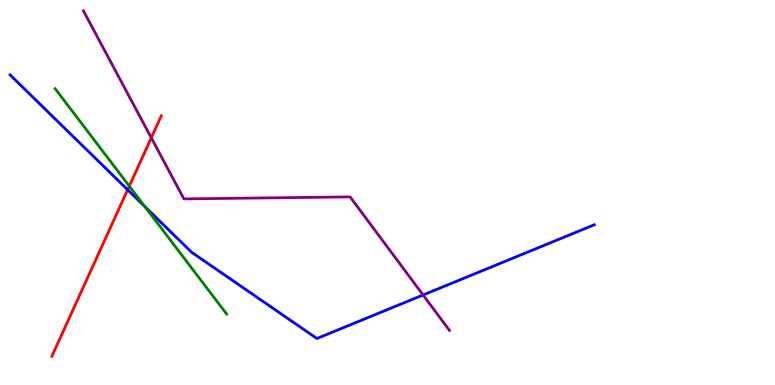[{'lines': ['blue', 'red'], 'intersections': [{'x': 1.65, 'y': 5.07}]}, {'lines': ['green', 'red'], 'intersections': [{'x': 1.67, 'y': 5.17}]}, {'lines': ['purple', 'red'], 'intersections': [{'x': 1.95, 'y': 6.42}]}, {'lines': ['blue', 'green'], 'intersections': [{'x': 1.87, 'y': 4.63}]}, {'lines': ['blue', 'purple'], 'intersections': [{'x': 5.46, 'y': 2.34}]}, {'lines': ['green', 'purple'], 'intersections': []}]